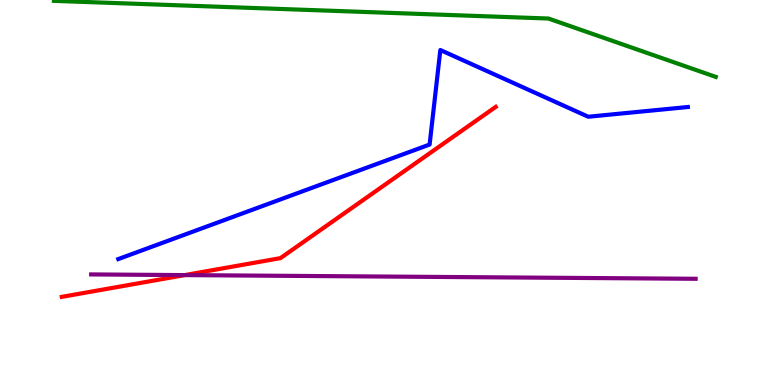[{'lines': ['blue', 'red'], 'intersections': []}, {'lines': ['green', 'red'], 'intersections': []}, {'lines': ['purple', 'red'], 'intersections': [{'x': 2.38, 'y': 2.85}]}, {'lines': ['blue', 'green'], 'intersections': []}, {'lines': ['blue', 'purple'], 'intersections': []}, {'lines': ['green', 'purple'], 'intersections': []}]